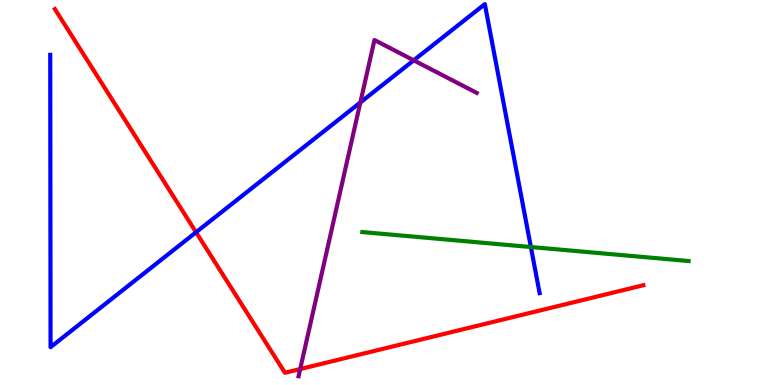[{'lines': ['blue', 'red'], 'intersections': [{'x': 2.53, 'y': 3.97}]}, {'lines': ['green', 'red'], 'intersections': []}, {'lines': ['purple', 'red'], 'intersections': [{'x': 3.87, 'y': 0.414}]}, {'lines': ['blue', 'green'], 'intersections': [{'x': 6.85, 'y': 3.58}]}, {'lines': ['blue', 'purple'], 'intersections': [{'x': 4.65, 'y': 7.34}, {'x': 5.34, 'y': 8.43}]}, {'lines': ['green', 'purple'], 'intersections': []}]